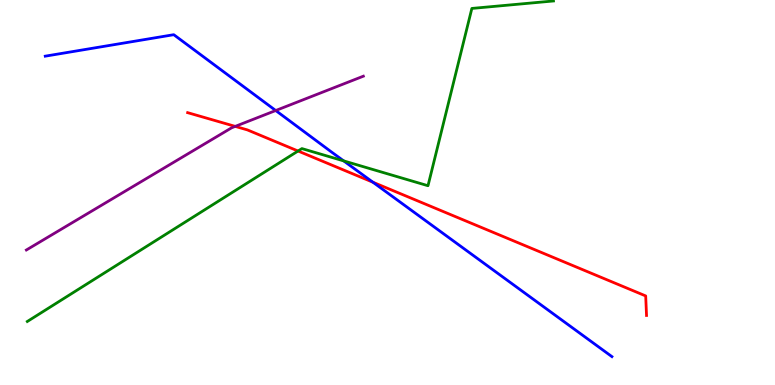[{'lines': ['blue', 'red'], 'intersections': [{'x': 4.81, 'y': 5.27}]}, {'lines': ['green', 'red'], 'intersections': [{'x': 3.85, 'y': 6.08}]}, {'lines': ['purple', 'red'], 'intersections': [{'x': 3.04, 'y': 6.72}]}, {'lines': ['blue', 'green'], 'intersections': [{'x': 4.43, 'y': 5.82}]}, {'lines': ['blue', 'purple'], 'intersections': [{'x': 3.56, 'y': 7.13}]}, {'lines': ['green', 'purple'], 'intersections': []}]